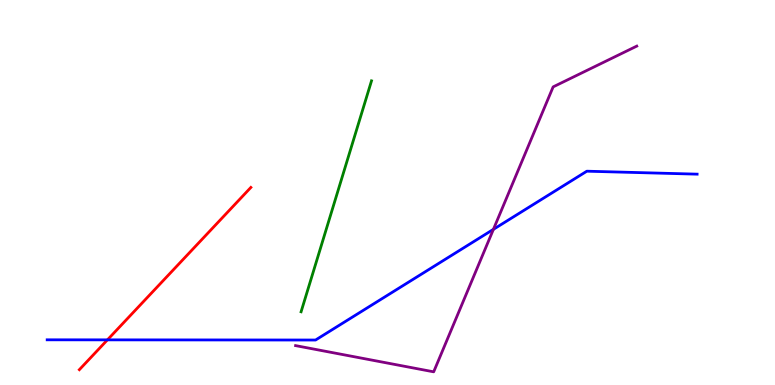[{'lines': ['blue', 'red'], 'intersections': [{'x': 1.39, 'y': 1.17}]}, {'lines': ['green', 'red'], 'intersections': []}, {'lines': ['purple', 'red'], 'intersections': []}, {'lines': ['blue', 'green'], 'intersections': []}, {'lines': ['blue', 'purple'], 'intersections': [{'x': 6.37, 'y': 4.04}]}, {'lines': ['green', 'purple'], 'intersections': []}]